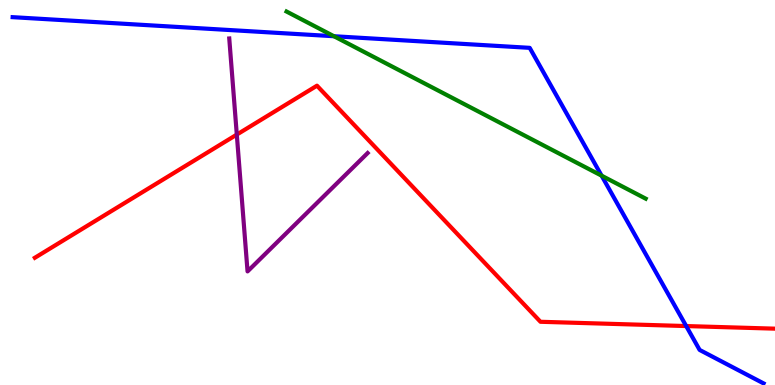[{'lines': ['blue', 'red'], 'intersections': [{'x': 8.85, 'y': 1.53}]}, {'lines': ['green', 'red'], 'intersections': []}, {'lines': ['purple', 'red'], 'intersections': [{'x': 3.06, 'y': 6.5}]}, {'lines': ['blue', 'green'], 'intersections': [{'x': 4.31, 'y': 9.06}, {'x': 7.76, 'y': 5.44}]}, {'lines': ['blue', 'purple'], 'intersections': []}, {'lines': ['green', 'purple'], 'intersections': []}]